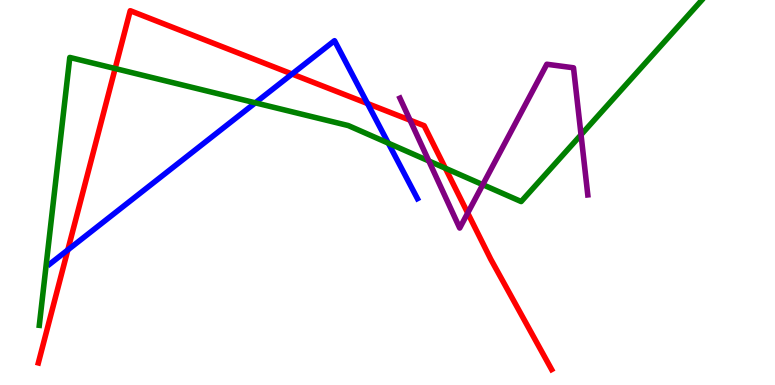[{'lines': ['blue', 'red'], 'intersections': [{'x': 0.875, 'y': 3.51}, {'x': 3.77, 'y': 8.08}, {'x': 4.74, 'y': 7.31}]}, {'lines': ['green', 'red'], 'intersections': [{'x': 1.49, 'y': 8.22}, {'x': 5.75, 'y': 5.63}]}, {'lines': ['purple', 'red'], 'intersections': [{'x': 5.29, 'y': 6.88}, {'x': 6.03, 'y': 4.47}]}, {'lines': ['blue', 'green'], 'intersections': [{'x': 3.29, 'y': 7.33}, {'x': 5.01, 'y': 6.28}]}, {'lines': ['blue', 'purple'], 'intersections': []}, {'lines': ['green', 'purple'], 'intersections': [{'x': 5.53, 'y': 5.82}, {'x': 6.23, 'y': 5.2}, {'x': 7.5, 'y': 6.5}]}]